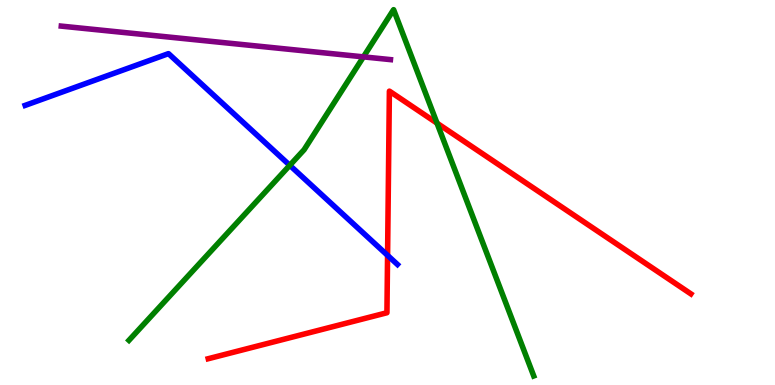[{'lines': ['blue', 'red'], 'intersections': [{'x': 5.0, 'y': 3.37}]}, {'lines': ['green', 'red'], 'intersections': [{'x': 5.64, 'y': 6.8}]}, {'lines': ['purple', 'red'], 'intersections': []}, {'lines': ['blue', 'green'], 'intersections': [{'x': 3.74, 'y': 5.71}]}, {'lines': ['blue', 'purple'], 'intersections': []}, {'lines': ['green', 'purple'], 'intersections': [{'x': 4.69, 'y': 8.52}]}]